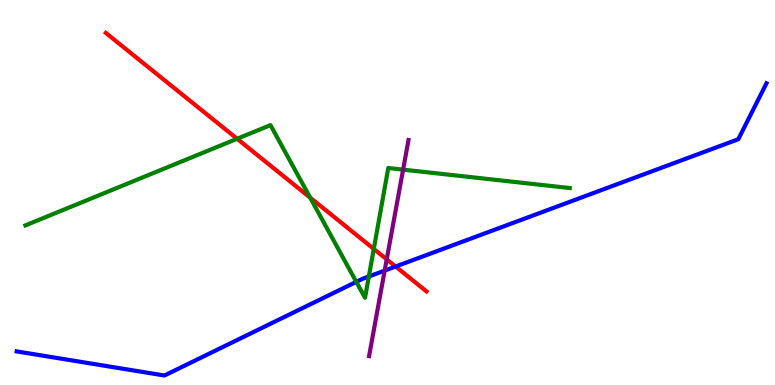[{'lines': ['blue', 'red'], 'intersections': [{'x': 5.1, 'y': 3.08}]}, {'lines': ['green', 'red'], 'intersections': [{'x': 3.06, 'y': 6.4}, {'x': 4.0, 'y': 4.87}, {'x': 4.82, 'y': 3.53}]}, {'lines': ['purple', 'red'], 'intersections': [{'x': 4.99, 'y': 3.26}]}, {'lines': ['blue', 'green'], 'intersections': [{'x': 4.6, 'y': 2.68}, {'x': 4.76, 'y': 2.82}]}, {'lines': ['blue', 'purple'], 'intersections': [{'x': 4.96, 'y': 2.97}]}, {'lines': ['green', 'purple'], 'intersections': [{'x': 5.2, 'y': 5.59}]}]